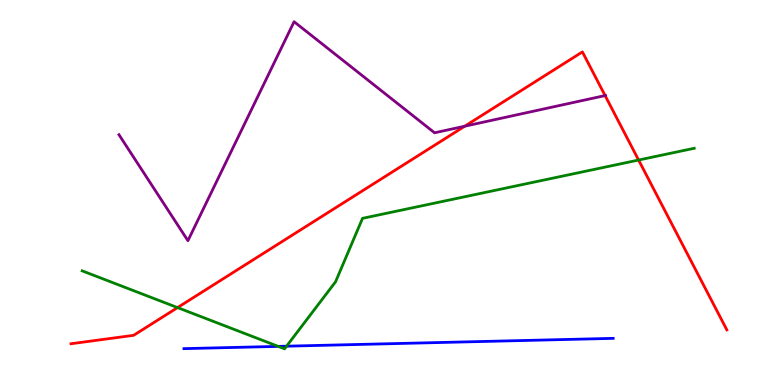[{'lines': ['blue', 'red'], 'intersections': []}, {'lines': ['green', 'red'], 'intersections': [{'x': 2.29, 'y': 2.01}, {'x': 8.24, 'y': 5.84}]}, {'lines': ['purple', 'red'], 'intersections': [{'x': 6.0, 'y': 6.72}, {'x': 7.81, 'y': 7.52}]}, {'lines': ['blue', 'green'], 'intersections': [{'x': 3.59, 'y': 1.0}, {'x': 3.7, 'y': 1.01}]}, {'lines': ['blue', 'purple'], 'intersections': []}, {'lines': ['green', 'purple'], 'intersections': []}]